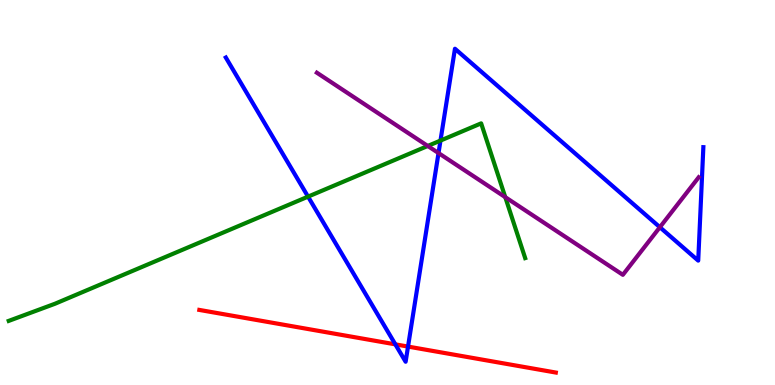[{'lines': ['blue', 'red'], 'intersections': [{'x': 5.1, 'y': 1.06}, {'x': 5.26, 'y': 0.998}]}, {'lines': ['green', 'red'], 'intersections': []}, {'lines': ['purple', 'red'], 'intersections': []}, {'lines': ['blue', 'green'], 'intersections': [{'x': 3.97, 'y': 4.89}, {'x': 5.68, 'y': 6.35}]}, {'lines': ['blue', 'purple'], 'intersections': [{'x': 5.66, 'y': 6.02}, {'x': 8.51, 'y': 4.1}]}, {'lines': ['green', 'purple'], 'intersections': [{'x': 5.52, 'y': 6.21}, {'x': 6.52, 'y': 4.88}]}]